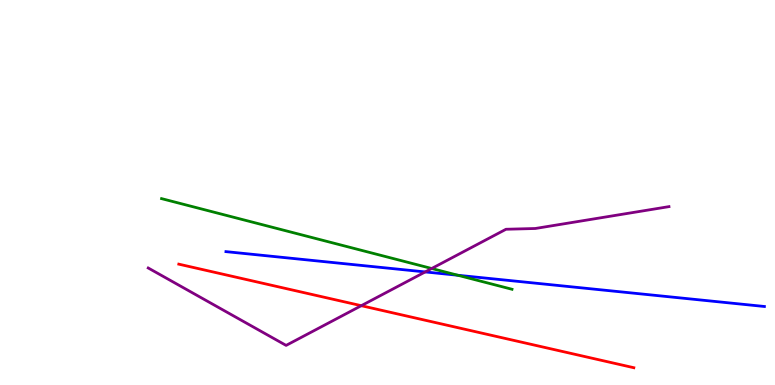[{'lines': ['blue', 'red'], 'intersections': []}, {'lines': ['green', 'red'], 'intersections': []}, {'lines': ['purple', 'red'], 'intersections': [{'x': 4.66, 'y': 2.06}]}, {'lines': ['blue', 'green'], 'intersections': [{'x': 5.91, 'y': 2.85}]}, {'lines': ['blue', 'purple'], 'intersections': [{'x': 5.49, 'y': 2.94}]}, {'lines': ['green', 'purple'], 'intersections': [{'x': 5.57, 'y': 3.03}]}]